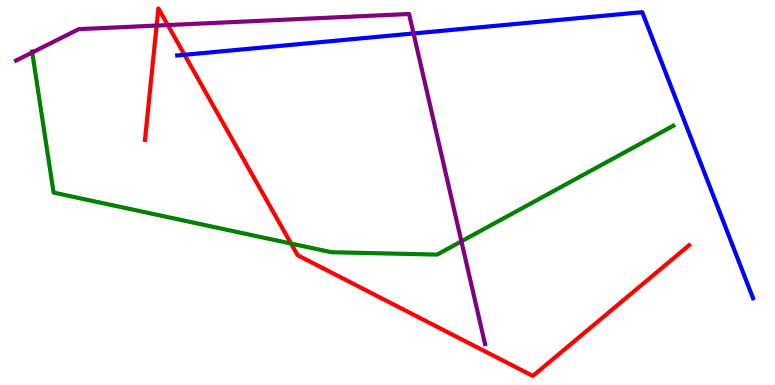[{'lines': ['blue', 'red'], 'intersections': [{'x': 2.38, 'y': 8.58}]}, {'lines': ['green', 'red'], 'intersections': [{'x': 3.76, 'y': 3.67}]}, {'lines': ['purple', 'red'], 'intersections': [{'x': 2.02, 'y': 9.34}, {'x': 2.16, 'y': 9.35}]}, {'lines': ['blue', 'green'], 'intersections': []}, {'lines': ['blue', 'purple'], 'intersections': [{'x': 5.34, 'y': 9.13}]}, {'lines': ['green', 'purple'], 'intersections': [{'x': 0.416, 'y': 8.64}, {'x': 5.95, 'y': 3.73}]}]